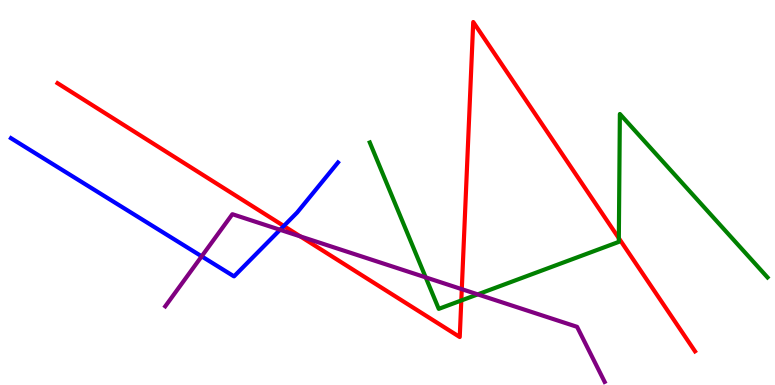[{'lines': ['blue', 'red'], 'intersections': [{'x': 3.66, 'y': 4.13}]}, {'lines': ['green', 'red'], 'intersections': [{'x': 5.95, 'y': 2.2}, {'x': 7.99, 'y': 3.81}]}, {'lines': ['purple', 'red'], 'intersections': [{'x': 3.87, 'y': 3.86}, {'x': 5.96, 'y': 2.49}]}, {'lines': ['blue', 'green'], 'intersections': []}, {'lines': ['blue', 'purple'], 'intersections': [{'x': 2.6, 'y': 3.34}, {'x': 3.61, 'y': 4.03}]}, {'lines': ['green', 'purple'], 'intersections': [{'x': 5.49, 'y': 2.8}, {'x': 6.16, 'y': 2.35}]}]